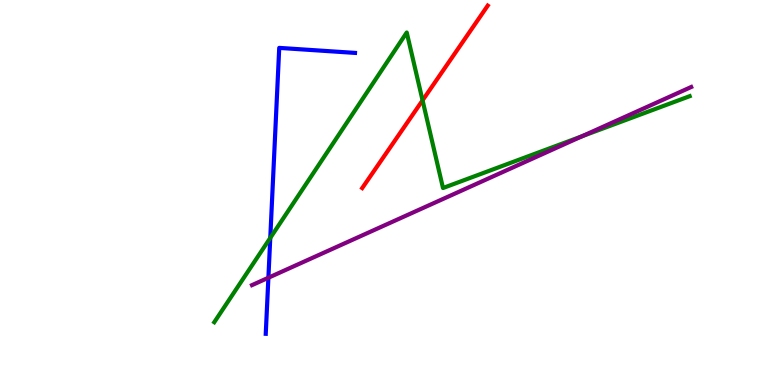[{'lines': ['blue', 'red'], 'intersections': []}, {'lines': ['green', 'red'], 'intersections': [{'x': 5.45, 'y': 7.39}]}, {'lines': ['purple', 'red'], 'intersections': []}, {'lines': ['blue', 'green'], 'intersections': [{'x': 3.49, 'y': 3.82}]}, {'lines': ['blue', 'purple'], 'intersections': [{'x': 3.46, 'y': 2.79}]}, {'lines': ['green', 'purple'], 'intersections': [{'x': 7.51, 'y': 6.46}]}]